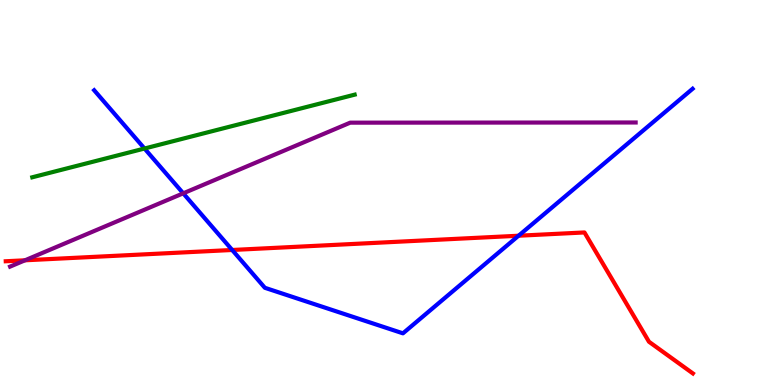[{'lines': ['blue', 'red'], 'intersections': [{'x': 3.0, 'y': 3.51}, {'x': 6.69, 'y': 3.88}]}, {'lines': ['green', 'red'], 'intersections': []}, {'lines': ['purple', 'red'], 'intersections': [{'x': 0.322, 'y': 3.24}]}, {'lines': ['blue', 'green'], 'intersections': [{'x': 1.86, 'y': 6.14}]}, {'lines': ['blue', 'purple'], 'intersections': [{'x': 2.36, 'y': 4.98}]}, {'lines': ['green', 'purple'], 'intersections': []}]